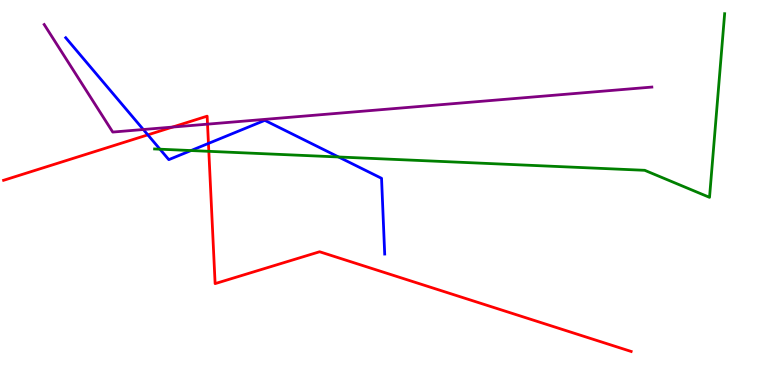[{'lines': ['blue', 'red'], 'intersections': [{'x': 1.91, 'y': 6.5}, {'x': 2.69, 'y': 6.27}]}, {'lines': ['green', 'red'], 'intersections': [{'x': 2.69, 'y': 6.07}]}, {'lines': ['purple', 'red'], 'intersections': [{'x': 2.23, 'y': 6.7}, {'x': 2.68, 'y': 6.78}]}, {'lines': ['blue', 'green'], 'intersections': [{'x': 2.06, 'y': 6.12}, {'x': 2.46, 'y': 6.09}, {'x': 4.37, 'y': 5.92}]}, {'lines': ['blue', 'purple'], 'intersections': [{'x': 1.85, 'y': 6.64}]}, {'lines': ['green', 'purple'], 'intersections': []}]